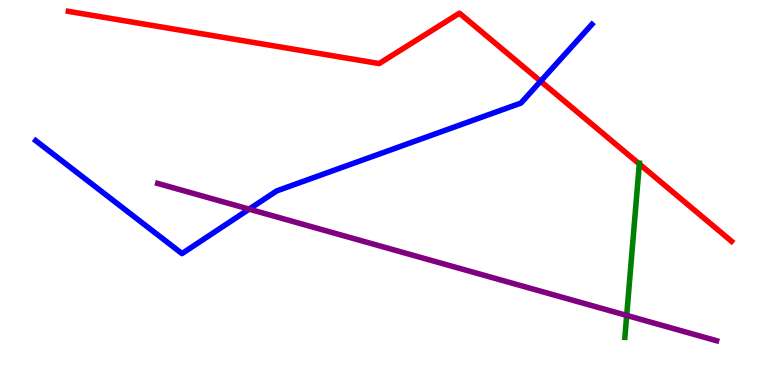[{'lines': ['blue', 'red'], 'intersections': [{'x': 6.98, 'y': 7.89}]}, {'lines': ['green', 'red'], 'intersections': [{'x': 8.25, 'y': 5.74}]}, {'lines': ['purple', 'red'], 'intersections': []}, {'lines': ['blue', 'green'], 'intersections': []}, {'lines': ['blue', 'purple'], 'intersections': [{'x': 3.21, 'y': 4.57}]}, {'lines': ['green', 'purple'], 'intersections': [{'x': 8.09, 'y': 1.81}]}]